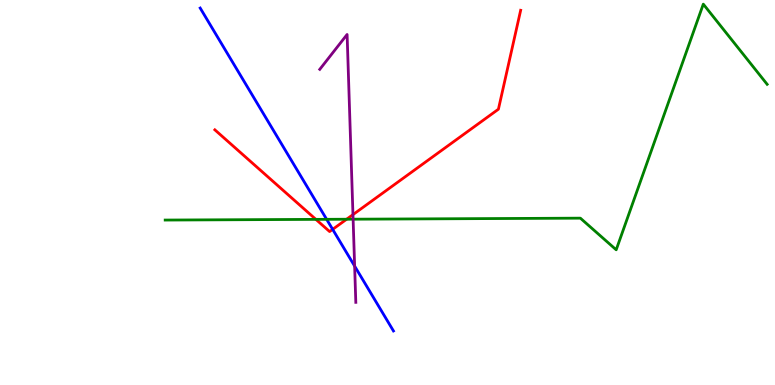[{'lines': ['blue', 'red'], 'intersections': [{'x': 4.29, 'y': 4.04}]}, {'lines': ['green', 'red'], 'intersections': [{'x': 4.08, 'y': 4.3}, {'x': 4.47, 'y': 4.31}]}, {'lines': ['purple', 'red'], 'intersections': [{'x': 4.55, 'y': 4.43}]}, {'lines': ['blue', 'green'], 'intersections': [{'x': 4.21, 'y': 4.3}]}, {'lines': ['blue', 'purple'], 'intersections': [{'x': 4.58, 'y': 3.09}]}, {'lines': ['green', 'purple'], 'intersections': [{'x': 4.56, 'y': 4.31}]}]